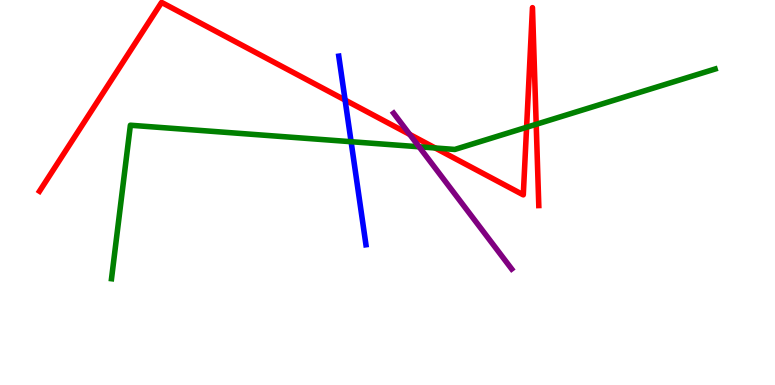[{'lines': ['blue', 'red'], 'intersections': [{'x': 4.45, 'y': 7.4}]}, {'lines': ['green', 'red'], 'intersections': [{'x': 5.62, 'y': 6.16}, {'x': 6.79, 'y': 6.69}, {'x': 6.92, 'y': 6.77}]}, {'lines': ['purple', 'red'], 'intersections': [{'x': 5.29, 'y': 6.51}]}, {'lines': ['blue', 'green'], 'intersections': [{'x': 4.53, 'y': 6.32}]}, {'lines': ['blue', 'purple'], 'intersections': []}, {'lines': ['green', 'purple'], 'intersections': [{'x': 5.41, 'y': 6.19}]}]